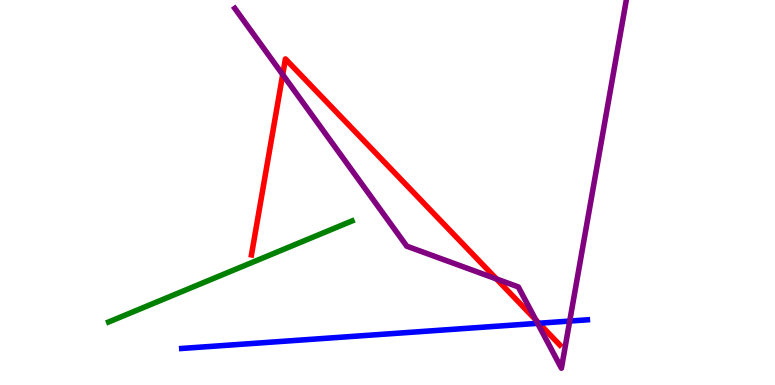[{'lines': ['blue', 'red'], 'intersections': [{'x': 6.95, 'y': 1.6}]}, {'lines': ['green', 'red'], 'intersections': []}, {'lines': ['purple', 'red'], 'intersections': [{'x': 3.65, 'y': 8.06}, {'x': 6.41, 'y': 2.75}, {'x': 6.91, 'y': 1.69}]}, {'lines': ['blue', 'green'], 'intersections': []}, {'lines': ['blue', 'purple'], 'intersections': [{'x': 6.94, 'y': 1.6}, {'x': 7.35, 'y': 1.66}]}, {'lines': ['green', 'purple'], 'intersections': []}]